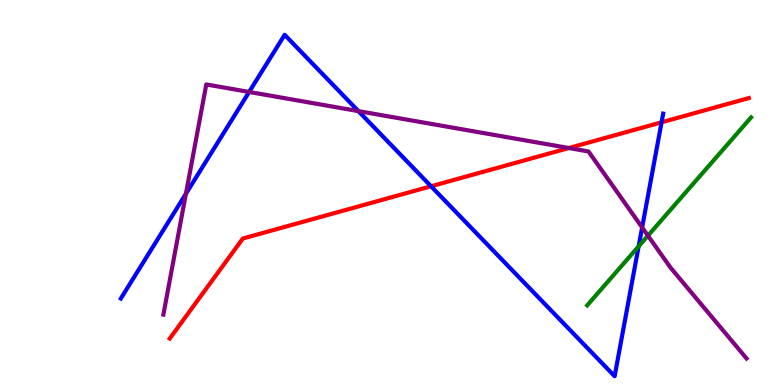[{'lines': ['blue', 'red'], 'intersections': [{'x': 5.56, 'y': 5.16}, {'x': 8.54, 'y': 6.82}]}, {'lines': ['green', 'red'], 'intersections': []}, {'lines': ['purple', 'red'], 'intersections': [{'x': 7.34, 'y': 6.16}]}, {'lines': ['blue', 'green'], 'intersections': [{'x': 8.24, 'y': 3.6}]}, {'lines': ['blue', 'purple'], 'intersections': [{'x': 2.4, 'y': 4.97}, {'x': 3.21, 'y': 7.61}, {'x': 4.62, 'y': 7.11}, {'x': 8.29, 'y': 4.09}]}, {'lines': ['green', 'purple'], 'intersections': [{'x': 8.36, 'y': 3.88}]}]